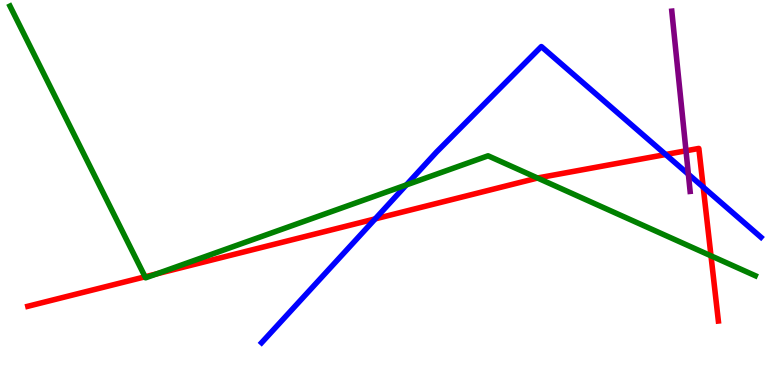[{'lines': ['blue', 'red'], 'intersections': [{'x': 4.84, 'y': 4.31}, {'x': 8.59, 'y': 5.99}, {'x': 9.07, 'y': 5.14}]}, {'lines': ['green', 'red'], 'intersections': [{'x': 1.87, 'y': 2.81}, {'x': 2.02, 'y': 2.89}, {'x': 6.94, 'y': 5.38}, {'x': 9.17, 'y': 3.36}]}, {'lines': ['purple', 'red'], 'intersections': [{'x': 8.85, 'y': 6.08}]}, {'lines': ['blue', 'green'], 'intersections': [{'x': 5.24, 'y': 5.2}]}, {'lines': ['blue', 'purple'], 'intersections': [{'x': 8.88, 'y': 5.47}]}, {'lines': ['green', 'purple'], 'intersections': []}]